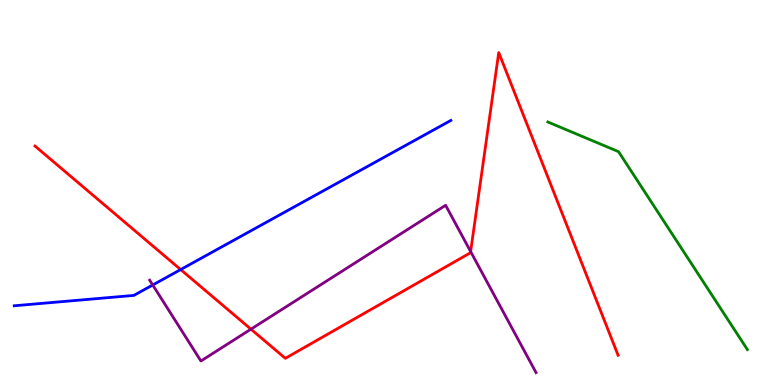[{'lines': ['blue', 'red'], 'intersections': [{'x': 2.33, 'y': 3.0}]}, {'lines': ['green', 'red'], 'intersections': []}, {'lines': ['purple', 'red'], 'intersections': [{'x': 3.24, 'y': 1.45}, {'x': 6.07, 'y': 3.47}]}, {'lines': ['blue', 'green'], 'intersections': []}, {'lines': ['blue', 'purple'], 'intersections': [{'x': 1.97, 'y': 2.6}]}, {'lines': ['green', 'purple'], 'intersections': []}]